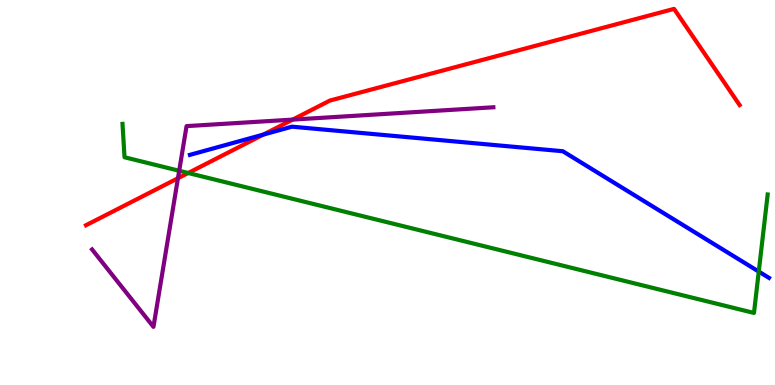[{'lines': ['blue', 'red'], 'intersections': [{'x': 3.4, 'y': 6.5}]}, {'lines': ['green', 'red'], 'intersections': [{'x': 2.43, 'y': 5.51}]}, {'lines': ['purple', 'red'], 'intersections': [{'x': 2.3, 'y': 5.37}, {'x': 3.78, 'y': 6.89}]}, {'lines': ['blue', 'green'], 'intersections': [{'x': 9.79, 'y': 2.95}]}, {'lines': ['blue', 'purple'], 'intersections': []}, {'lines': ['green', 'purple'], 'intersections': [{'x': 2.31, 'y': 5.56}]}]